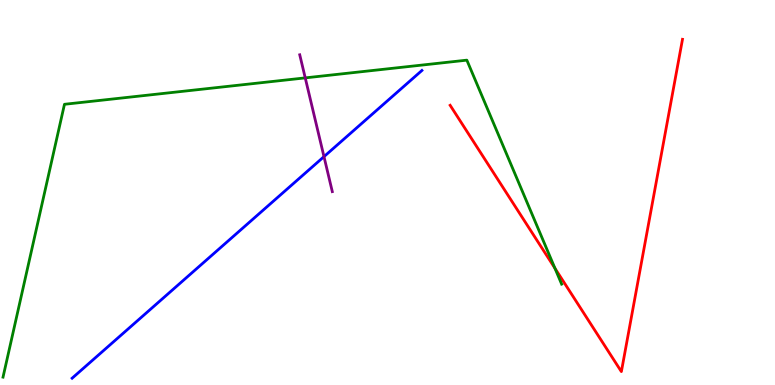[{'lines': ['blue', 'red'], 'intersections': []}, {'lines': ['green', 'red'], 'intersections': [{'x': 7.16, 'y': 3.03}]}, {'lines': ['purple', 'red'], 'intersections': []}, {'lines': ['blue', 'green'], 'intersections': []}, {'lines': ['blue', 'purple'], 'intersections': [{'x': 4.18, 'y': 5.93}]}, {'lines': ['green', 'purple'], 'intersections': [{'x': 3.94, 'y': 7.98}]}]